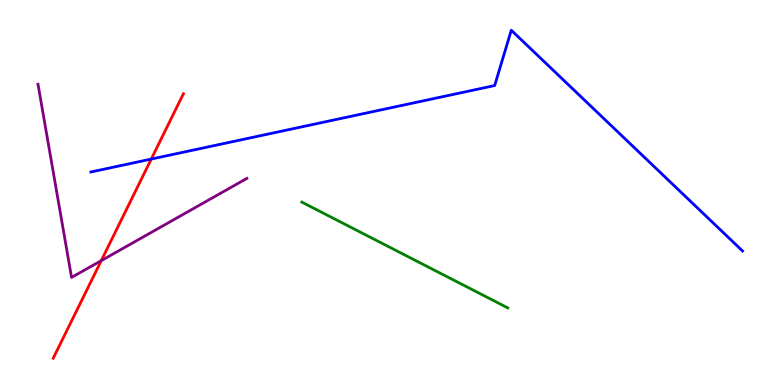[{'lines': ['blue', 'red'], 'intersections': [{'x': 1.95, 'y': 5.87}]}, {'lines': ['green', 'red'], 'intersections': []}, {'lines': ['purple', 'red'], 'intersections': [{'x': 1.31, 'y': 3.23}]}, {'lines': ['blue', 'green'], 'intersections': []}, {'lines': ['blue', 'purple'], 'intersections': []}, {'lines': ['green', 'purple'], 'intersections': []}]